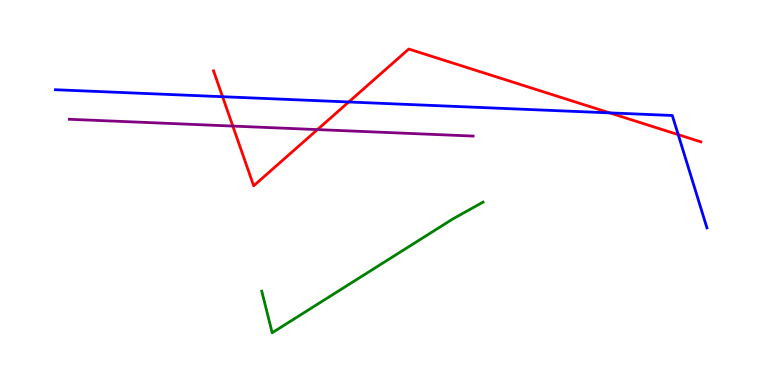[{'lines': ['blue', 'red'], 'intersections': [{'x': 2.87, 'y': 7.49}, {'x': 4.5, 'y': 7.35}, {'x': 7.87, 'y': 7.07}, {'x': 8.75, 'y': 6.5}]}, {'lines': ['green', 'red'], 'intersections': []}, {'lines': ['purple', 'red'], 'intersections': [{'x': 3.0, 'y': 6.73}, {'x': 4.1, 'y': 6.63}]}, {'lines': ['blue', 'green'], 'intersections': []}, {'lines': ['blue', 'purple'], 'intersections': []}, {'lines': ['green', 'purple'], 'intersections': []}]